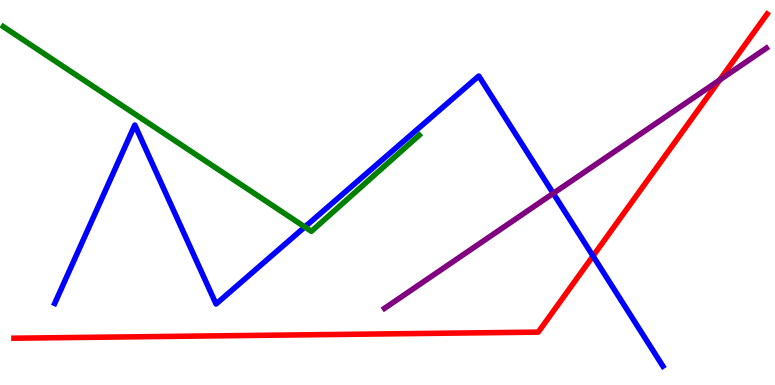[{'lines': ['blue', 'red'], 'intersections': [{'x': 7.65, 'y': 3.35}]}, {'lines': ['green', 'red'], 'intersections': []}, {'lines': ['purple', 'red'], 'intersections': [{'x': 9.29, 'y': 7.92}]}, {'lines': ['blue', 'green'], 'intersections': [{'x': 3.93, 'y': 4.1}]}, {'lines': ['blue', 'purple'], 'intersections': [{'x': 7.14, 'y': 4.98}]}, {'lines': ['green', 'purple'], 'intersections': []}]